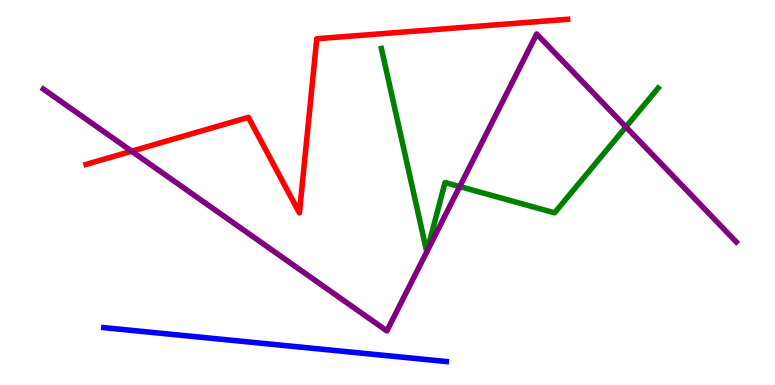[{'lines': ['blue', 'red'], 'intersections': []}, {'lines': ['green', 'red'], 'intersections': []}, {'lines': ['purple', 'red'], 'intersections': [{'x': 1.7, 'y': 6.07}]}, {'lines': ['blue', 'green'], 'intersections': []}, {'lines': ['blue', 'purple'], 'intersections': []}, {'lines': ['green', 'purple'], 'intersections': [{'x': 5.51, 'y': 3.46}, {'x': 5.51, 'y': 3.47}, {'x': 5.93, 'y': 5.15}, {'x': 8.08, 'y': 6.7}]}]